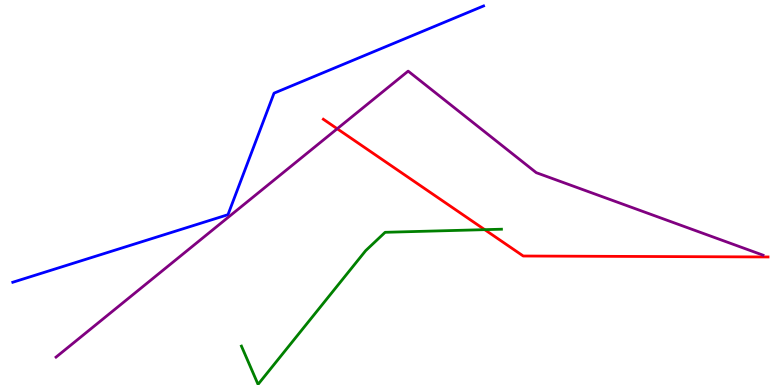[{'lines': ['blue', 'red'], 'intersections': []}, {'lines': ['green', 'red'], 'intersections': [{'x': 6.25, 'y': 4.03}]}, {'lines': ['purple', 'red'], 'intersections': [{'x': 4.35, 'y': 6.66}]}, {'lines': ['blue', 'green'], 'intersections': []}, {'lines': ['blue', 'purple'], 'intersections': []}, {'lines': ['green', 'purple'], 'intersections': []}]